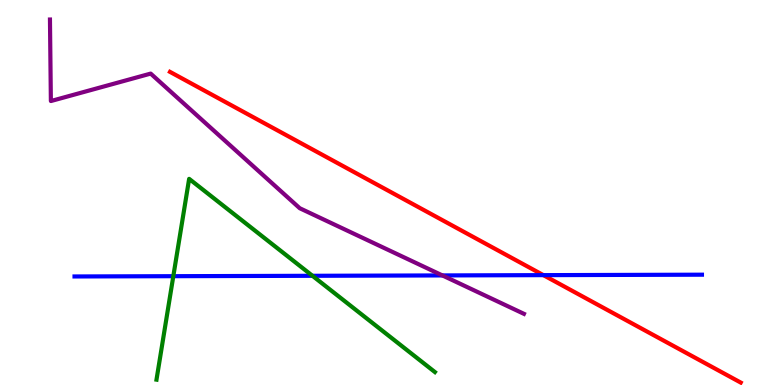[{'lines': ['blue', 'red'], 'intersections': [{'x': 7.01, 'y': 2.85}]}, {'lines': ['green', 'red'], 'intersections': []}, {'lines': ['purple', 'red'], 'intersections': []}, {'lines': ['blue', 'green'], 'intersections': [{'x': 2.24, 'y': 2.83}, {'x': 4.03, 'y': 2.84}]}, {'lines': ['blue', 'purple'], 'intersections': [{'x': 5.71, 'y': 2.85}]}, {'lines': ['green', 'purple'], 'intersections': []}]